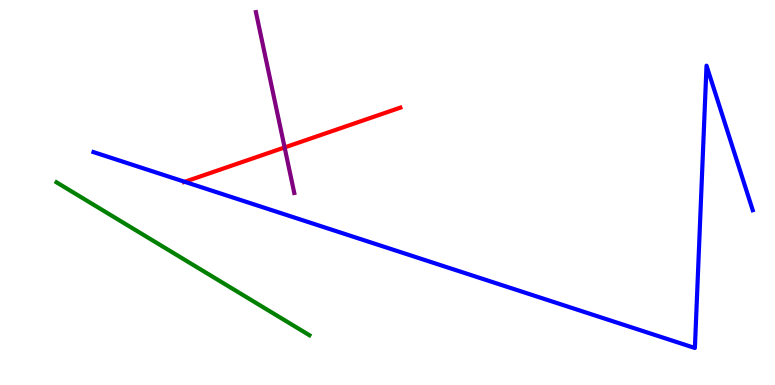[{'lines': ['blue', 'red'], 'intersections': [{'x': 2.38, 'y': 5.28}]}, {'lines': ['green', 'red'], 'intersections': []}, {'lines': ['purple', 'red'], 'intersections': [{'x': 3.67, 'y': 6.17}]}, {'lines': ['blue', 'green'], 'intersections': []}, {'lines': ['blue', 'purple'], 'intersections': []}, {'lines': ['green', 'purple'], 'intersections': []}]